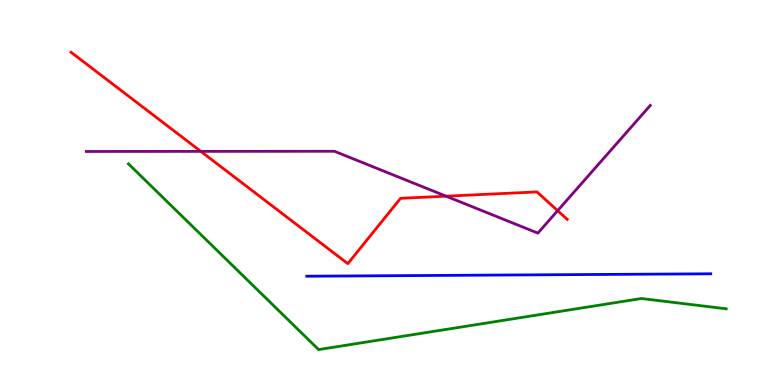[{'lines': ['blue', 'red'], 'intersections': []}, {'lines': ['green', 'red'], 'intersections': []}, {'lines': ['purple', 'red'], 'intersections': [{'x': 2.59, 'y': 6.07}, {'x': 5.76, 'y': 4.9}, {'x': 7.2, 'y': 4.53}]}, {'lines': ['blue', 'green'], 'intersections': []}, {'lines': ['blue', 'purple'], 'intersections': []}, {'lines': ['green', 'purple'], 'intersections': []}]